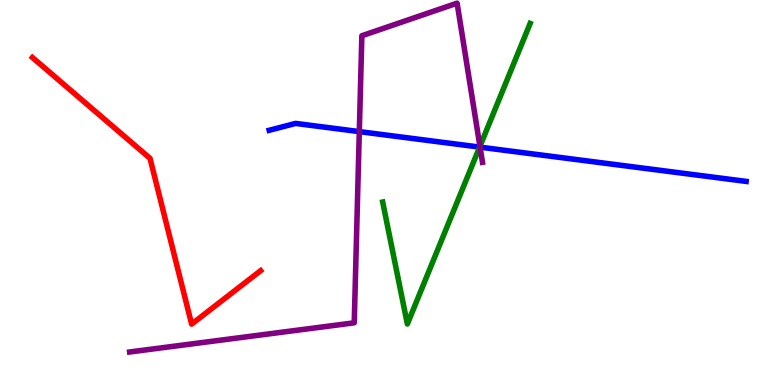[{'lines': ['blue', 'red'], 'intersections': []}, {'lines': ['green', 'red'], 'intersections': []}, {'lines': ['purple', 'red'], 'intersections': []}, {'lines': ['blue', 'green'], 'intersections': [{'x': 6.19, 'y': 6.18}]}, {'lines': ['blue', 'purple'], 'intersections': [{'x': 4.64, 'y': 6.58}, {'x': 6.19, 'y': 6.18}]}, {'lines': ['green', 'purple'], 'intersections': [{'x': 6.19, 'y': 6.2}]}]